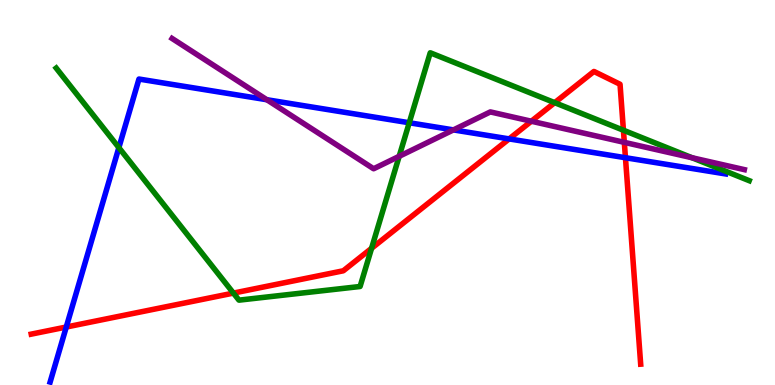[{'lines': ['blue', 'red'], 'intersections': [{'x': 0.855, 'y': 1.51}, {'x': 6.57, 'y': 6.39}, {'x': 8.07, 'y': 5.9}]}, {'lines': ['green', 'red'], 'intersections': [{'x': 3.01, 'y': 2.39}, {'x': 4.79, 'y': 3.55}, {'x': 7.16, 'y': 7.33}, {'x': 8.04, 'y': 6.62}]}, {'lines': ['purple', 'red'], 'intersections': [{'x': 6.86, 'y': 6.85}, {'x': 8.06, 'y': 6.3}]}, {'lines': ['blue', 'green'], 'intersections': [{'x': 1.53, 'y': 6.17}, {'x': 5.28, 'y': 6.81}]}, {'lines': ['blue', 'purple'], 'intersections': [{'x': 3.44, 'y': 7.41}, {'x': 5.85, 'y': 6.63}]}, {'lines': ['green', 'purple'], 'intersections': [{'x': 5.15, 'y': 5.94}, {'x': 8.93, 'y': 5.9}]}]